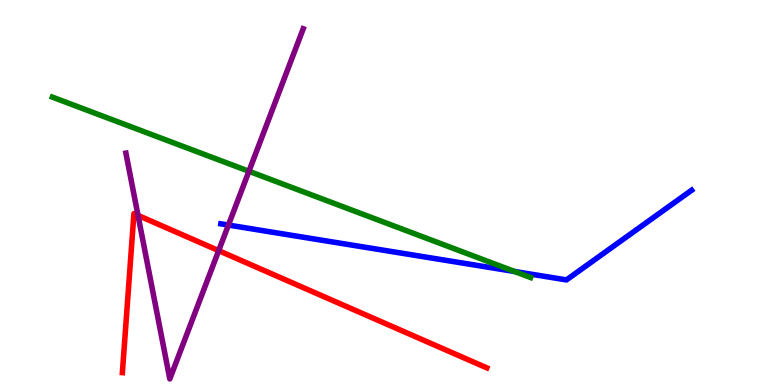[{'lines': ['blue', 'red'], 'intersections': []}, {'lines': ['green', 'red'], 'intersections': []}, {'lines': ['purple', 'red'], 'intersections': [{'x': 1.78, 'y': 4.41}, {'x': 2.82, 'y': 3.49}]}, {'lines': ['blue', 'green'], 'intersections': [{'x': 6.64, 'y': 2.95}]}, {'lines': ['blue', 'purple'], 'intersections': [{'x': 2.95, 'y': 4.15}]}, {'lines': ['green', 'purple'], 'intersections': [{'x': 3.21, 'y': 5.55}]}]